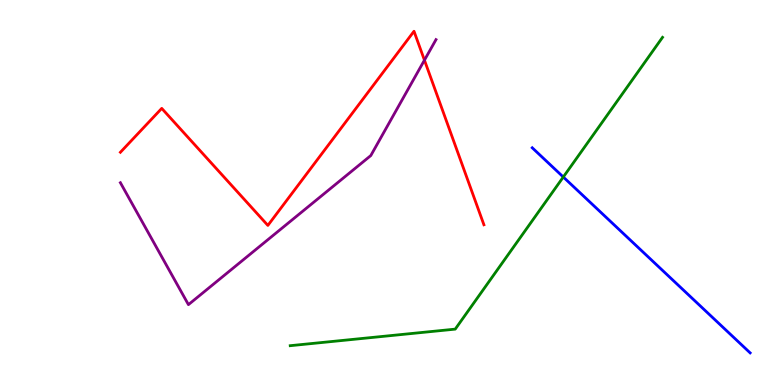[{'lines': ['blue', 'red'], 'intersections': []}, {'lines': ['green', 'red'], 'intersections': []}, {'lines': ['purple', 'red'], 'intersections': [{'x': 5.48, 'y': 8.44}]}, {'lines': ['blue', 'green'], 'intersections': [{'x': 7.27, 'y': 5.4}]}, {'lines': ['blue', 'purple'], 'intersections': []}, {'lines': ['green', 'purple'], 'intersections': []}]